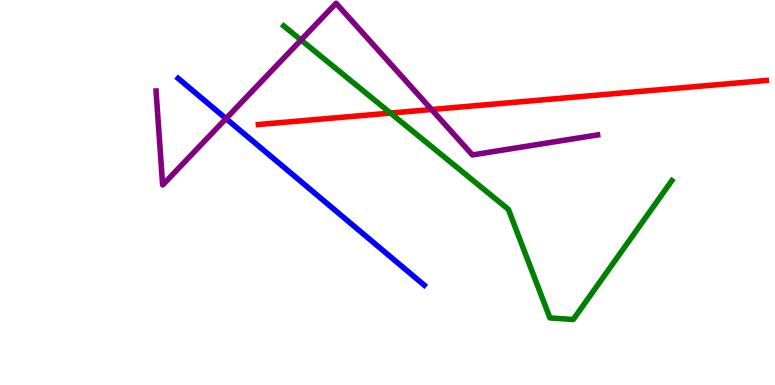[{'lines': ['blue', 'red'], 'intersections': []}, {'lines': ['green', 'red'], 'intersections': [{'x': 5.04, 'y': 7.06}]}, {'lines': ['purple', 'red'], 'intersections': [{'x': 5.57, 'y': 7.16}]}, {'lines': ['blue', 'green'], 'intersections': []}, {'lines': ['blue', 'purple'], 'intersections': [{'x': 2.92, 'y': 6.92}]}, {'lines': ['green', 'purple'], 'intersections': [{'x': 3.88, 'y': 8.96}]}]